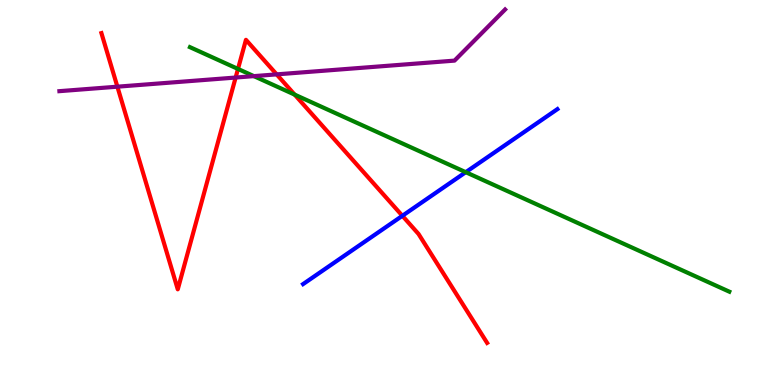[{'lines': ['blue', 'red'], 'intersections': [{'x': 5.19, 'y': 4.39}]}, {'lines': ['green', 'red'], 'intersections': [{'x': 3.07, 'y': 8.21}, {'x': 3.8, 'y': 7.54}]}, {'lines': ['purple', 'red'], 'intersections': [{'x': 1.51, 'y': 7.75}, {'x': 3.04, 'y': 7.99}, {'x': 3.57, 'y': 8.07}]}, {'lines': ['blue', 'green'], 'intersections': [{'x': 6.01, 'y': 5.53}]}, {'lines': ['blue', 'purple'], 'intersections': []}, {'lines': ['green', 'purple'], 'intersections': [{'x': 3.28, 'y': 8.02}]}]